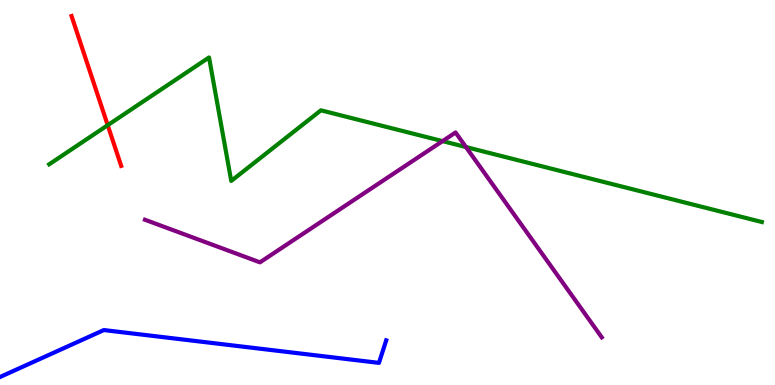[{'lines': ['blue', 'red'], 'intersections': []}, {'lines': ['green', 'red'], 'intersections': [{'x': 1.39, 'y': 6.75}]}, {'lines': ['purple', 'red'], 'intersections': []}, {'lines': ['blue', 'green'], 'intersections': []}, {'lines': ['blue', 'purple'], 'intersections': []}, {'lines': ['green', 'purple'], 'intersections': [{'x': 5.71, 'y': 6.33}, {'x': 6.01, 'y': 6.18}]}]